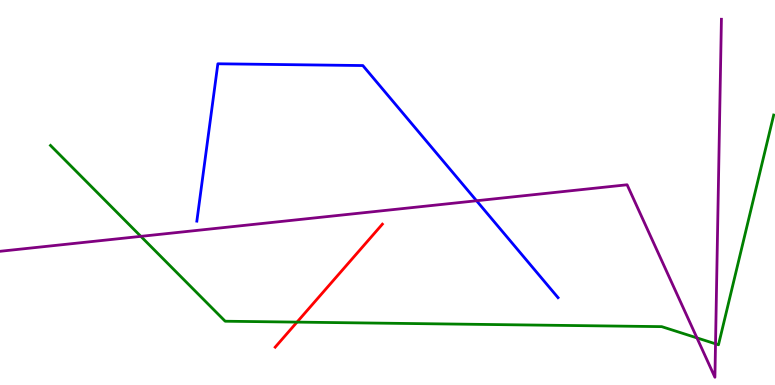[{'lines': ['blue', 'red'], 'intersections': []}, {'lines': ['green', 'red'], 'intersections': [{'x': 3.83, 'y': 1.63}]}, {'lines': ['purple', 'red'], 'intersections': []}, {'lines': ['blue', 'green'], 'intersections': []}, {'lines': ['blue', 'purple'], 'intersections': [{'x': 6.15, 'y': 4.79}]}, {'lines': ['green', 'purple'], 'intersections': [{'x': 1.82, 'y': 3.86}, {'x': 8.99, 'y': 1.22}, {'x': 9.23, 'y': 1.07}]}]